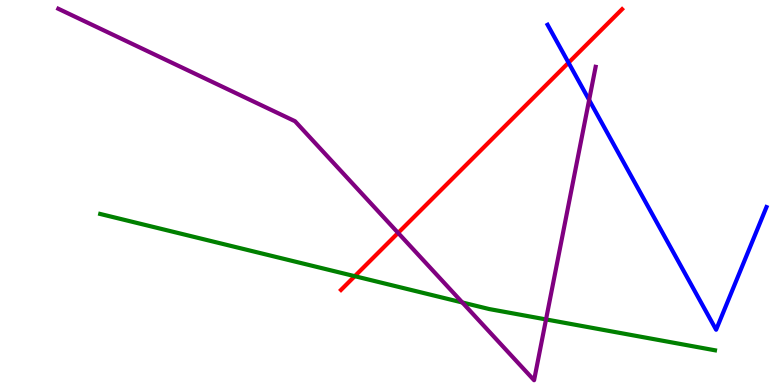[{'lines': ['blue', 'red'], 'intersections': [{'x': 7.34, 'y': 8.37}]}, {'lines': ['green', 'red'], 'intersections': [{'x': 4.58, 'y': 2.83}]}, {'lines': ['purple', 'red'], 'intersections': [{'x': 5.14, 'y': 3.95}]}, {'lines': ['blue', 'green'], 'intersections': []}, {'lines': ['blue', 'purple'], 'intersections': [{'x': 7.6, 'y': 7.4}]}, {'lines': ['green', 'purple'], 'intersections': [{'x': 5.97, 'y': 2.14}, {'x': 7.05, 'y': 1.7}]}]